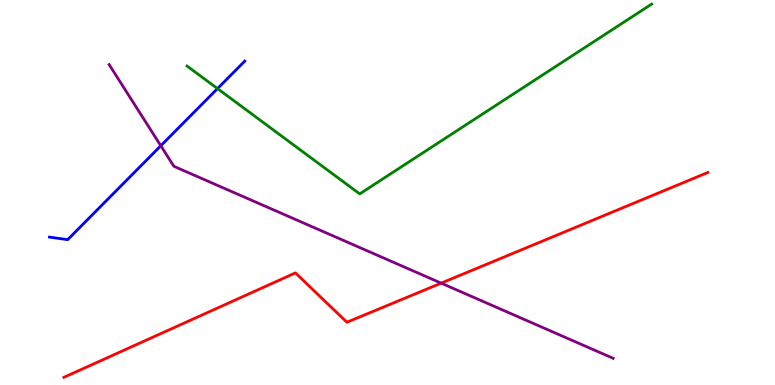[{'lines': ['blue', 'red'], 'intersections': []}, {'lines': ['green', 'red'], 'intersections': []}, {'lines': ['purple', 'red'], 'intersections': [{'x': 5.69, 'y': 2.65}]}, {'lines': ['blue', 'green'], 'intersections': [{'x': 2.81, 'y': 7.7}]}, {'lines': ['blue', 'purple'], 'intersections': [{'x': 2.07, 'y': 6.21}]}, {'lines': ['green', 'purple'], 'intersections': []}]